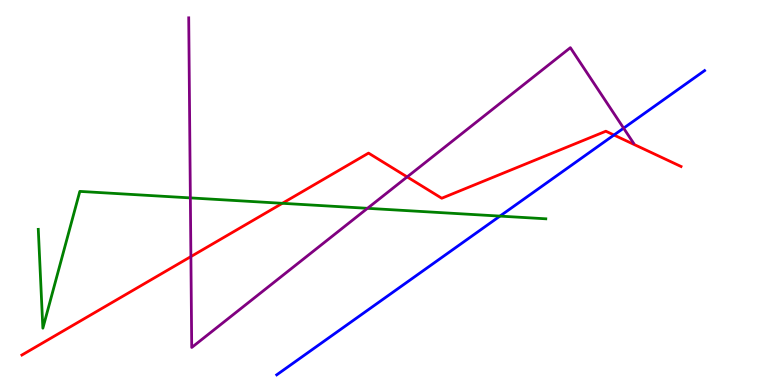[{'lines': ['blue', 'red'], 'intersections': [{'x': 7.92, 'y': 6.49}]}, {'lines': ['green', 'red'], 'intersections': [{'x': 3.64, 'y': 4.72}]}, {'lines': ['purple', 'red'], 'intersections': [{'x': 2.46, 'y': 3.34}, {'x': 5.25, 'y': 5.4}]}, {'lines': ['blue', 'green'], 'intersections': [{'x': 6.45, 'y': 4.39}]}, {'lines': ['blue', 'purple'], 'intersections': [{'x': 8.05, 'y': 6.67}]}, {'lines': ['green', 'purple'], 'intersections': [{'x': 2.46, 'y': 4.86}, {'x': 4.74, 'y': 4.59}]}]